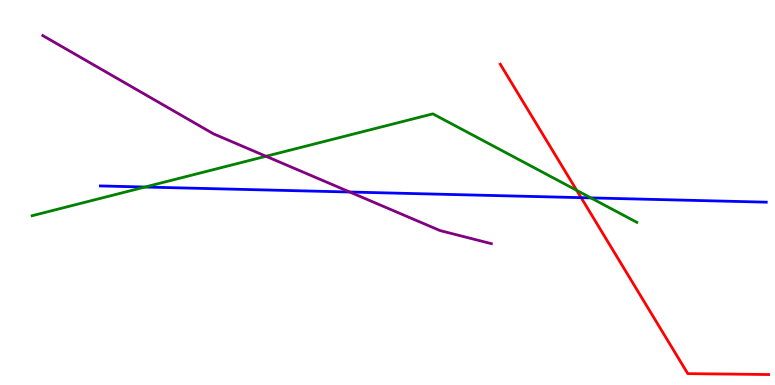[{'lines': ['blue', 'red'], 'intersections': [{'x': 7.5, 'y': 4.87}]}, {'lines': ['green', 'red'], 'intersections': [{'x': 7.44, 'y': 5.06}]}, {'lines': ['purple', 'red'], 'intersections': []}, {'lines': ['blue', 'green'], 'intersections': [{'x': 1.87, 'y': 5.14}, {'x': 7.62, 'y': 4.86}]}, {'lines': ['blue', 'purple'], 'intersections': [{'x': 4.51, 'y': 5.01}]}, {'lines': ['green', 'purple'], 'intersections': [{'x': 3.43, 'y': 5.94}]}]